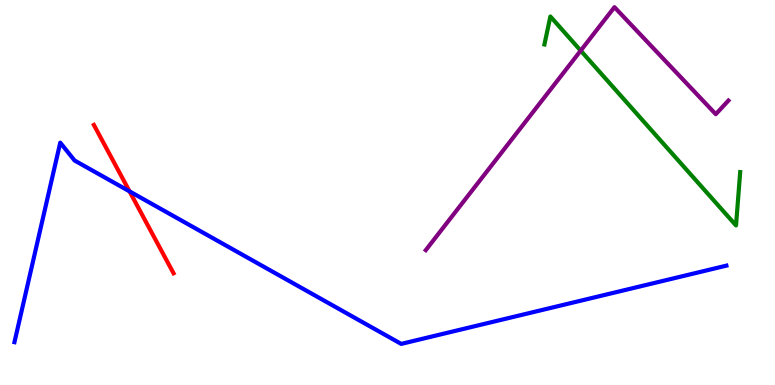[{'lines': ['blue', 'red'], 'intersections': [{'x': 1.67, 'y': 5.03}]}, {'lines': ['green', 'red'], 'intersections': []}, {'lines': ['purple', 'red'], 'intersections': []}, {'lines': ['blue', 'green'], 'intersections': []}, {'lines': ['blue', 'purple'], 'intersections': []}, {'lines': ['green', 'purple'], 'intersections': [{'x': 7.49, 'y': 8.68}]}]